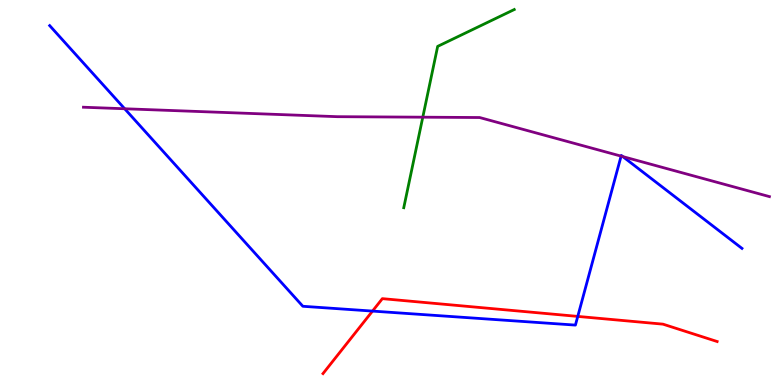[{'lines': ['blue', 'red'], 'intersections': [{'x': 4.81, 'y': 1.92}, {'x': 7.46, 'y': 1.78}]}, {'lines': ['green', 'red'], 'intersections': []}, {'lines': ['purple', 'red'], 'intersections': []}, {'lines': ['blue', 'green'], 'intersections': []}, {'lines': ['blue', 'purple'], 'intersections': [{'x': 1.61, 'y': 7.18}, {'x': 8.01, 'y': 5.94}, {'x': 8.04, 'y': 5.93}]}, {'lines': ['green', 'purple'], 'intersections': [{'x': 5.46, 'y': 6.96}]}]